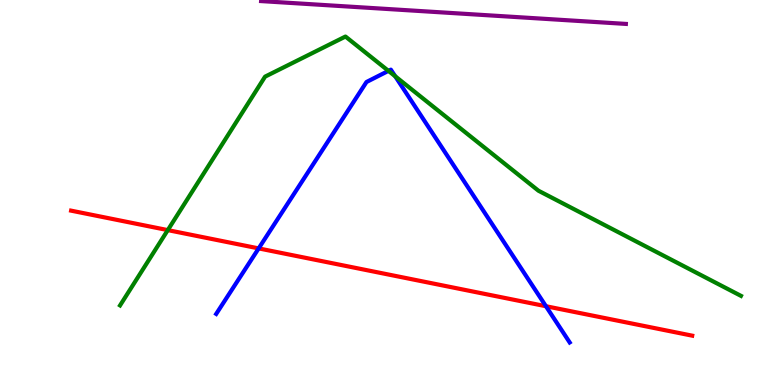[{'lines': ['blue', 'red'], 'intersections': [{'x': 3.34, 'y': 3.55}, {'x': 7.04, 'y': 2.05}]}, {'lines': ['green', 'red'], 'intersections': [{'x': 2.17, 'y': 4.02}]}, {'lines': ['purple', 'red'], 'intersections': []}, {'lines': ['blue', 'green'], 'intersections': [{'x': 5.01, 'y': 8.16}, {'x': 5.1, 'y': 8.02}]}, {'lines': ['blue', 'purple'], 'intersections': []}, {'lines': ['green', 'purple'], 'intersections': []}]